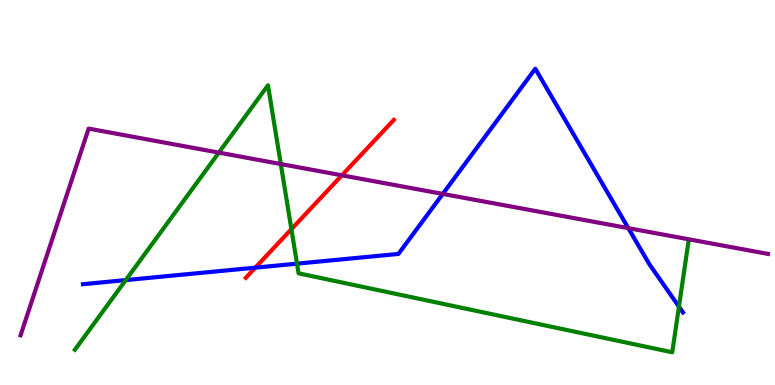[{'lines': ['blue', 'red'], 'intersections': [{'x': 3.29, 'y': 3.05}]}, {'lines': ['green', 'red'], 'intersections': [{'x': 3.76, 'y': 4.05}]}, {'lines': ['purple', 'red'], 'intersections': [{'x': 4.41, 'y': 5.45}]}, {'lines': ['blue', 'green'], 'intersections': [{'x': 1.62, 'y': 2.72}, {'x': 3.83, 'y': 3.15}, {'x': 8.76, 'y': 2.04}]}, {'lines': ['blue', 'purple'], 'intersections': [{'x': 5.71, 'y': 4.96}, {'x': 8.11, 'y': 4.07}]}, {'lines': ['green', 'purple'], 'intersections': [{'x': 2.82, 'y': 6.04}, {'x': 3.62, 'y': 5.74}]}]